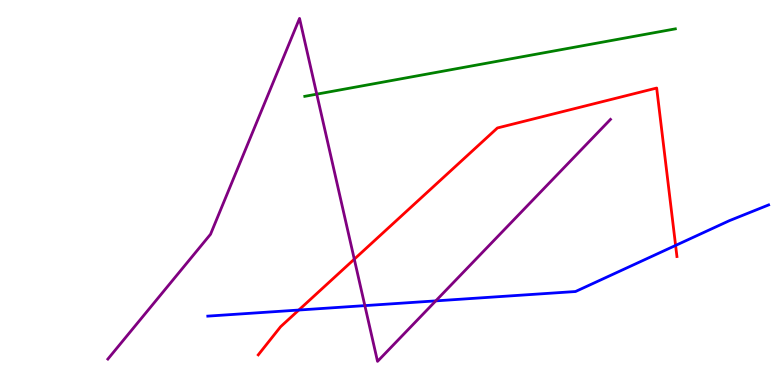[{'lines': ['blue', 'red'], 'intersections': [{'x': 3.86, 'y': 1.95}, {'x': 8.72, 'y': 3.63}]}, {'lines': ['green', 'red'], 'intersections': []}, {'lines': ['purple', 'red'], 'intersections': [{'x': 4.57, 'y': 3.27}]}, {'lines': ['blue', 'green'], 'intersections': []}, {'lines': ['blue', 'purple'], 'intersections': [{'x': 4.71, 'y': 2.06}, {'x': 5.62, 'y': 2.19}]}, {'lines': ['green', 'purple'], 'intersections': [{'x': 4.09, 'y': 7.55}]}]